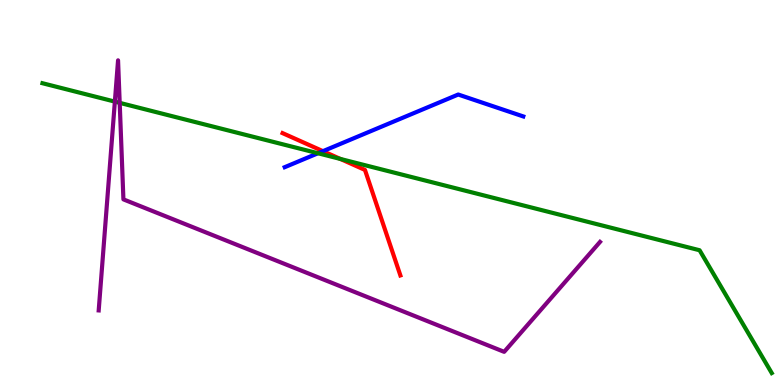[{'lines': ['blue', 'red'], 'intersections': [{'x': 4.17, 'y': 6.07}]}, {'lines': ['green', 'red'], 'intersections': [{'x': 4.39, 'y': 5.87}]}, {'lines': ['purple', 'red'], 'intersections': []}, {'lines': ['blue', 'green'], 'intersections': [{'x': 4.1, 'y': 6.02}]}, {'lines': ['blue', 'purple'], 'intersections': []}, {'lines': ['green', 'purple'], 'intersections': [{'x': 1.48, 'y': 7.36}, {'x': 1.54, 'y': 7.33}]}]